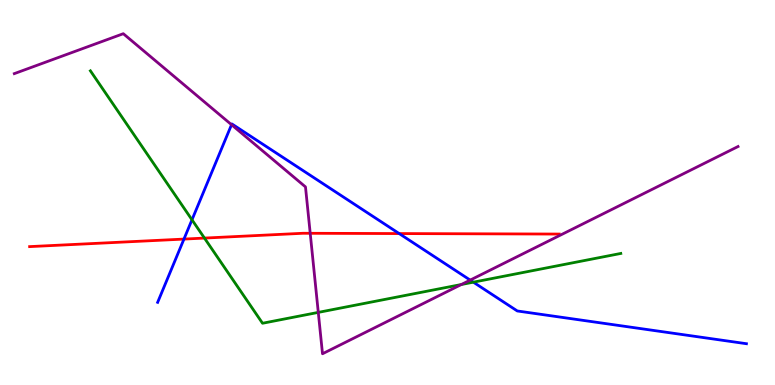[{'lines': ['blue', 'red'], 'intersections': [{'x': 2.37, 'y': 3.79}, {'x': 5.15, 'y': 3.93}]}, {'lines': ['green', 'red'], 'intersections': [{'x': 2.64, 'y': 3.82}]}, {'lines': ['purple', 'red'], 'intersections': [{'x': 4.0, 'y': 3.94}]}, {'lines': ['blue', 'green'], 'intersections': [{'x': 2.48, 'y': 4.29}, {'x': 6.11, 'y': 2.67}]}, {'lines': ['blue', 'purple'], 'intersections': [{'x': 2.99, 'y': 6.76}, {'x': 6.07, 'y': 2.72}]}, {'lines': ['green', 'purple'], 'intersections': [{'x': 4.11, 'y': 1.89}, {'x': 5.95, 'y': 2.61}]}]